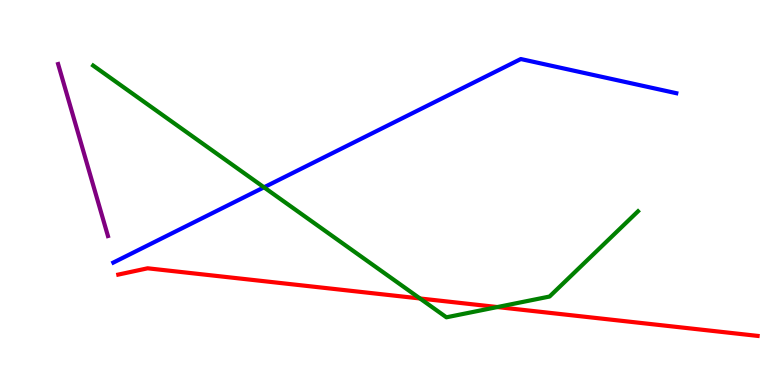[{'lines': ['blue', 'red'], 'intersections': []}, {'lines': ['green', 'red'], 'intersections': [{'x': 5.42, 'y': 2.25}, {'x': 6.42, 'y': 2.02}]}, {'lines': ['purple', 'red'], 'intersections': []}, {'lines': ['blue', 'green'], 'intersections': [{'x': 3.41, 'y': 5.13}]}, {'lines': ['blue', 'purple'], 'intersections': []}, {'lines': ['green', 'purple'], 'intersections': []}]